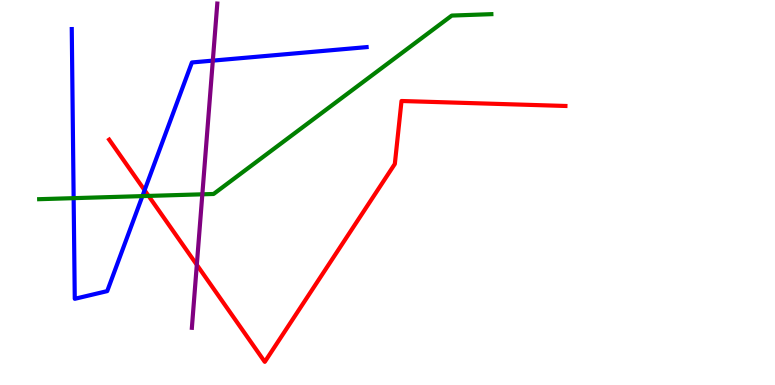[{'lines': ['blue', 'red'], 'intersections': [{'x': 1.87, 'y': 5.06}]}, {'lines': ['green', 'red'], 'intersections': [{'x': 1.92, 'y': 4.91}]}, {'lines': ['purple', 'red'], 'intersections': [{'x': 2.54, 'y': 3.12}]}, {'lines': ['blue', 'green'], 'intersections': [{'x': 0.95, 'y': 4.85}, {'x': 1.84, 'y': 4.91}]}, {'lines': ['blue', 'purple'], 'intersections': [{'x': 2.75, 'y': 8.43}]}, {'lines': ['green', 'purple'], 'intersections': [{'x': 2.61, 'y': 4.95}]}]